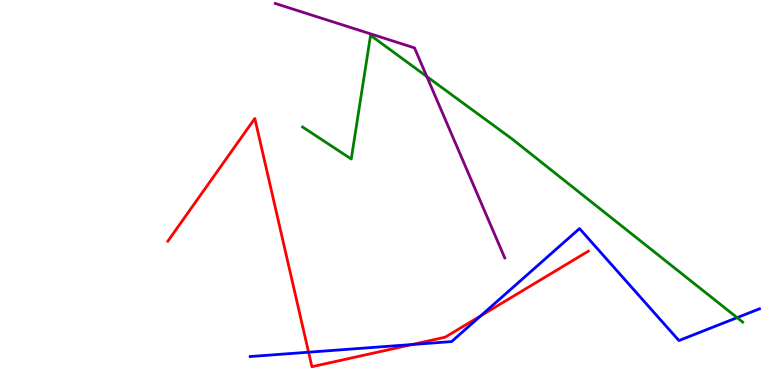[{'lines': ['blue', 'red'], 'intersections': [{'x': 3.98, 'y': 0.852}, {'x': 5.32, 'y': 1.05}, {'x': 6.2, 'y': 1.8}]}, {'lines': ['green', 'red'], 'intersections': []}, {'lines': ['purple', 'red'], 'intersections': []}, {'lines': ['blue', 'green'], 'intersections': [{'x': 9.51, 'y': 1.75}]}, {'lines': ['blue', 'purple'], 'intersections': []}, {'lines': ['green', 'purple'], 'intersections': [{'x': 5.51, 'y': 8.01}]}]